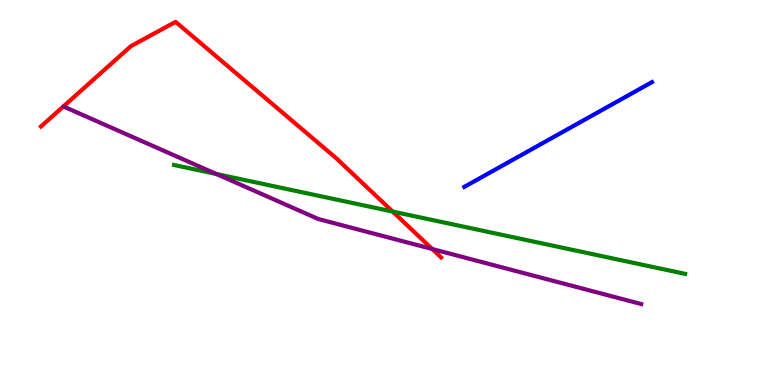[{'lines': ['blue', 'red'], 'intersections': []}, {'lines': ['green', 'red'], 'intersections': [{'x': 5.07, 'y': 4.51}]}, {'lines': ['purple', 'red'], 'intersections': [{'x': 5.58, 'y': 3.53}]}, {'lines': ['blue', 'green'], 'intersections': []}, {'lines': ['blue', 'purple'], 'intersections': []}, {'lines': ['green', 'purple'], 'intersections': [{'x': 2.79, 'y': 5.48}]}]